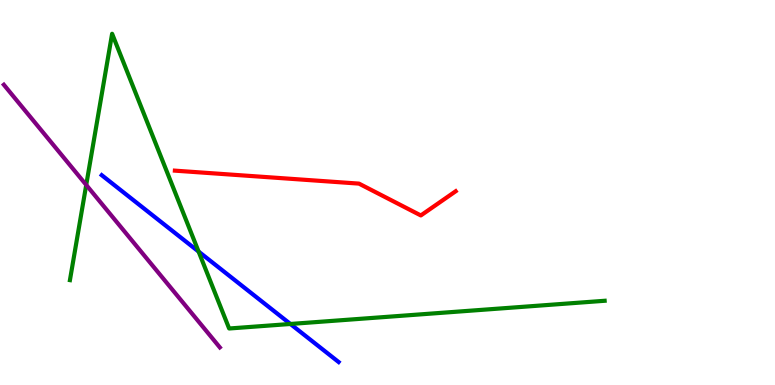[{'lines': ['blue', 'red'], 'intersections': []}, {'lines': ['green', 'red'], 'intersections': []}, {'lines': ['purple', 'red'], 'intersections': []}, {'lines': ['blue', 'green'], 'intersections': [{'x': 2.56, 'y': 3.47}, {'x': 3.75, 'y': 1.59}]}, {'lines': ['blue', 'purple'], 'intersections': []}, {'lines': ['green', 'purple'], 'intersections': [{'x': 1.11, 'y': 5.2}]}]